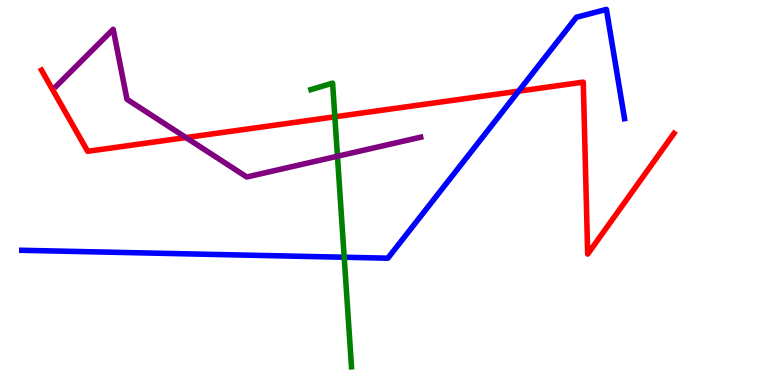[{'lines': ['blue', 'red'], 'intersections': [{'x': 6.69, 'y': 7.63}]}, {'lines': ['green', 'red'], 'intersections': [{'x': 4.32, 'y': 6.97}]}, {'lines': ['purple', 'red'], 'intersections': [{'x': 2.4, 'y': 6.43}]}, {'lines': ['blue', 'green'], 'intersections': [{'x': 4.44, 'y': 3.32}]}, {'lines': ['blue', 'purple'], 'intersections': []}, {'lines': ['green', 'purple'], 'intersections': [{'x': 4.35, 'y': 5.94}]}]